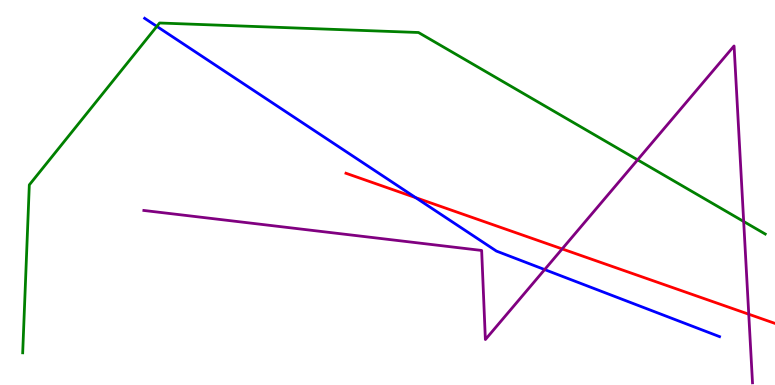[{'lines': ['blue', 'red'], 'intersections': [{'x': 5.36, 'y': 4.87}]}, {'lines': ['green', 'red'], 'intersections': []}, {'lines': ['purple', 'red'], 'intersections': [{'x': 7.25, 'y': 3.53}, {'x': 9.66, 'y': 1.84}]}, {'lines': ['blue', 'green'], 'intersections': [{'x': 2.02, 'y': 9.31}]}, {'lines': ['blue', 'purple'], 'intersections': [{'x': 7.03, 'y': 3.0}]}, {'lines': ['green', 'purple'], 'intersections': [{'x': 8.23, 'y': 5.85}, {'x': 9.6, 'y': 4.25}]}]